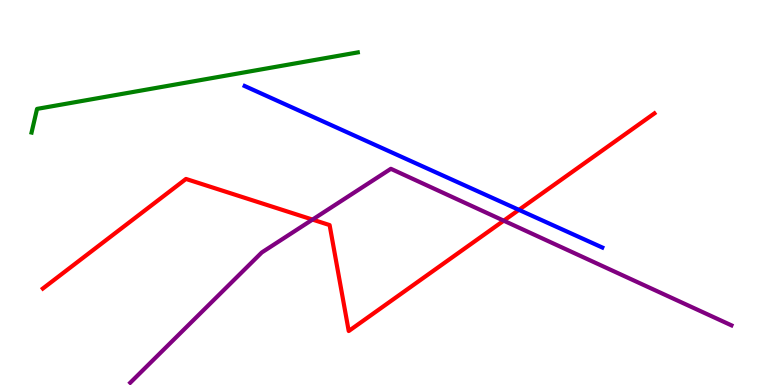[{'lines': ['blue', 'red'], 'intersections': [{'x': 6.7, 'y': 4.55}]}, {'lines': ['green', 'red'], 'intersections': []}, {'lines': ['purple', 'red'], 'intersections': [{'x': 4.03, 'y': 4.3}, {'x': 6.5, 'y': 4.27}]}, {'lines': ['blue', 'green'], 'intersections': []}, {'lines': ['blue', 'purple'], 'intersections': []}, {'lines': ['green', 'purple'], 'intersections': []}]